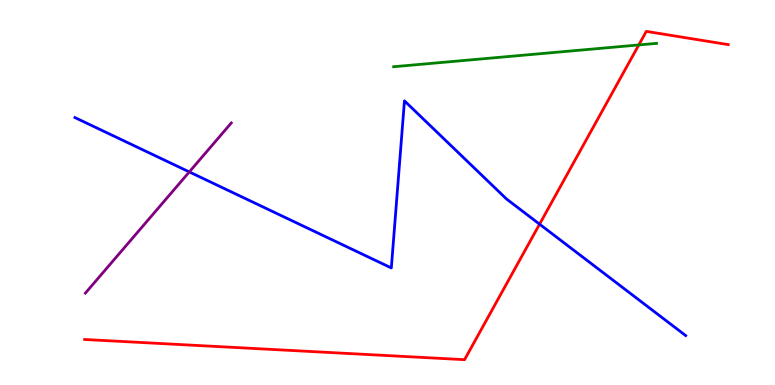[{'lines': ['blue', 'red'], 'intersections': [{'x': 6.96, 'y': 4.18}]}, {'lines': ['green', 'red'], 'intersections': [{'x': 8.24, 'y': 8.83}]}, {'lines': ['purple', 'red'], 'intersections': []}, {'lines': ['blue', 'green'], 'intersections': []}, {'lines': ['blue', 'purple'], 'intersections': [{'x': 2.44, 'y': 5.53}]}, {'lines': ['green', 'purple'], 'intersections': []}]